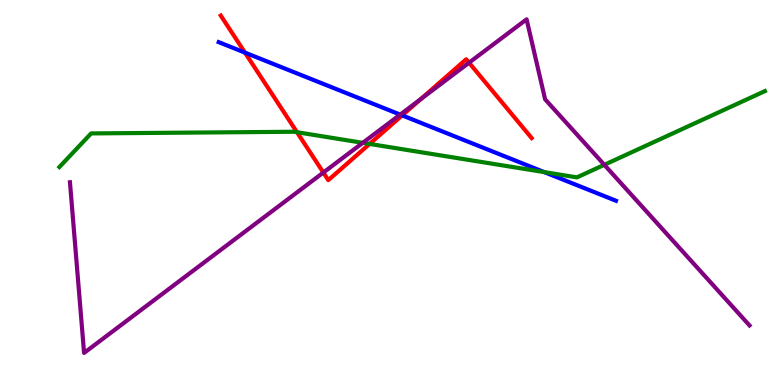[{'lines': ['blue', 'red'], 'intersections': [{'x': 3.16, 'y': 8.63}, {'x': 5.19, 'y': 7.0}]}, {'lines': ['green', 'red'], 'intersections': [{'x': 3.83, 'y': 6.57}, {'x': 4.77, 'y': 6.26}]}, {'lines': ['purple', 'red'], 'intersections': [{'x': 4.17, 'y': 5.52}, {'x': 5.43, 'y': 7.42}, {'x': 6.05, 'y': 8.37}]}, {'lines': ['blue', 'green'], 'intersections': [{'x': 7.02, 'y': 5.53}]}, {'lines': ['blue', 'purple'], 'intersections': [{'x': 5.16, 'y': 7.02}]}, {'lines': ['green', 'purple'], 'intersections': [{'x': 4.68, 'y': 6.29}, {'x': 7.8, 'y': 5.72}]}]